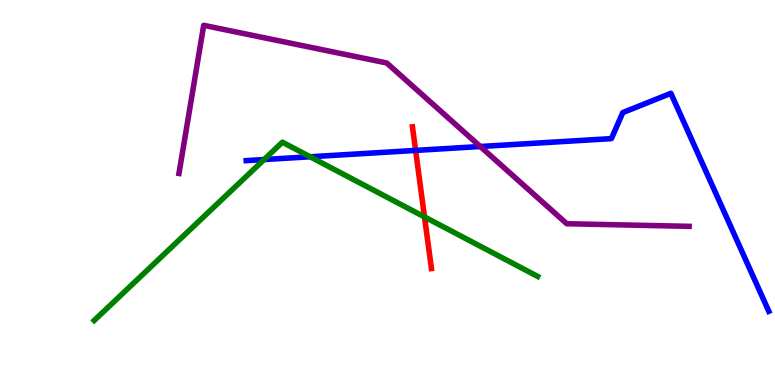[{'lines': ['blue', 'red'], 'intersections': [{'x': 5.36, 'y': 6.09}]}, {'lines': ['green', 'red'], 'intersections': [{'x': 5.48, 'y': 4.37}]}, {'lines': ['purple', 'red'], 'intersections': []}, {'lines': ['blue', 'green'], 'intersections': [{'x': 3.41, 'y': 5.86}, {'x': 4.0, 'y': 5.93}]}, {'lines': ['blue', 'purple'], 'intersections': [{'x': 6.2, 'y': 6.19}]}, {'lines': ['green', 'purple'], 'intersections': []}]